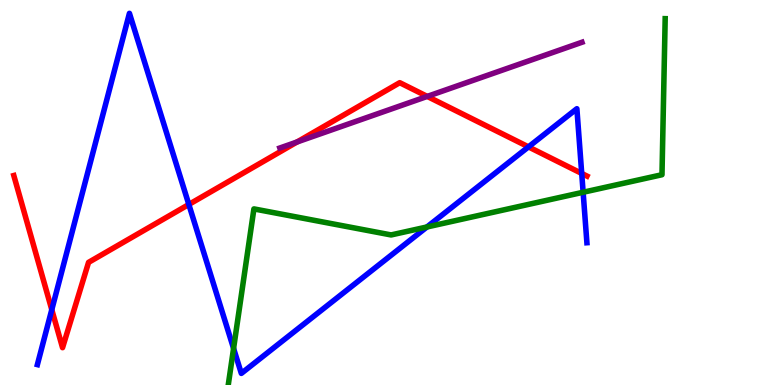[{'lines': ['blue', 'red'], 'intersections': [{'x': 0.668, 'y': 1.96}, {'x': 2.44, 'y': 4.69}, {'x': 6.82, 'y': 6.18}, {'x': 7.51, 'y': 5.5}]}, {'lines': ['green', 'red'], 'intersections': []}, {'lines': ['purple', 'red'], 'intersections': [{'x': 3.83, 'y': 6.31}, {'x': 5.51, 'y': 7.5}]}, {'lines': ['blue', 'green'], 'intersections': [{'x': 3.01, 'y': 0.95}, {'x': 5.51, 'y': 4.1}, {'x': 7.52, 'y': 5.01}]}, {'lines': ['blue', 'purple'], 'intersections': []}, {'lines': ['green', 'purple'], 'intersections': []}]